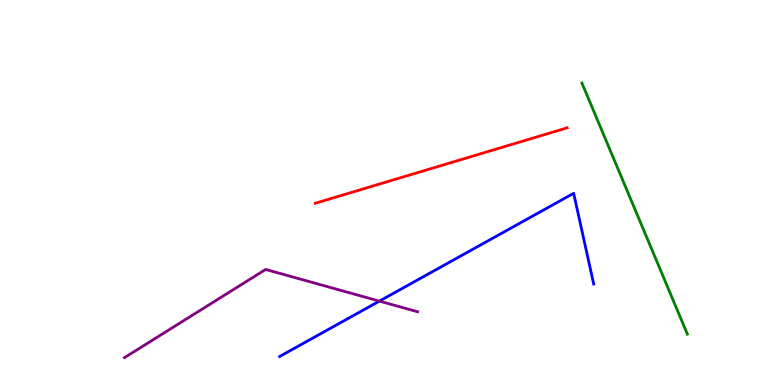[{'lines': ['blue', 'red'], 'intersections': []}, {'lines': ['green', 'red'], 'intersections': []}, {'lines': ['purple', 'red'], 'intersections': []}, {'lines': ['blue', 'green'], 'intersections': []}, {'lines': ['blue', 'purple'], 'intersections': [{'x': 4.9, 'y': 2.18}]}, {'lines': ['green', 'purple'], 'intersections': []}]